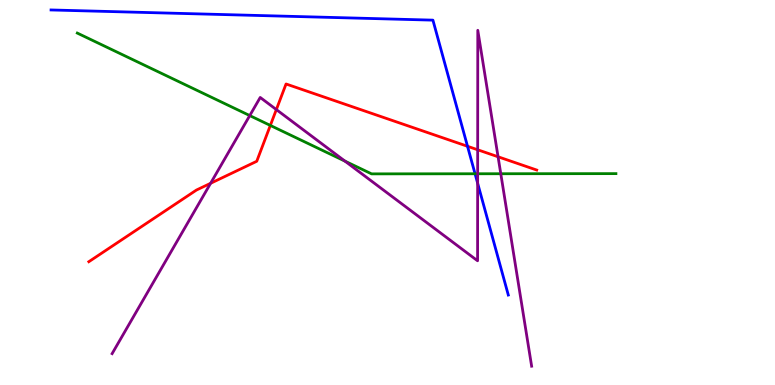[{'lines': ['blue', 'red'], 'intersections': [{'x': 6.03, 'y': 6.2}]}, {'lines': ['green', 'red'], 'intersections': [{'x': 3.49, 'y': 6.74}]}, {'lines': ['purple', 'red'], 'intersections': [{'x': 2.72, 'y': 5.24}, {'x': 3.57, 'y': 7.15}, {'x': 6.16, 'y': 6.11}, {'x': 6.43, 'y': 5.93}]}, {'lines': ['blue', 'green'], 'intersections': [{'x': 6.13, 'y': 5.49}]}, {'lines': ['blue', 'purple'], 'intersections': [{'x': 6.16, 'y': 5.24}]}, {'lines': ['green', 'purple'], 'intersections': [{'x': 3.22, 'y': 7.0}, {'x': 4.45, 'y': 5.81}, {'x': 6.16, 'y': 5.49}, {'x': 6.46, 'y': 5.49}]}]